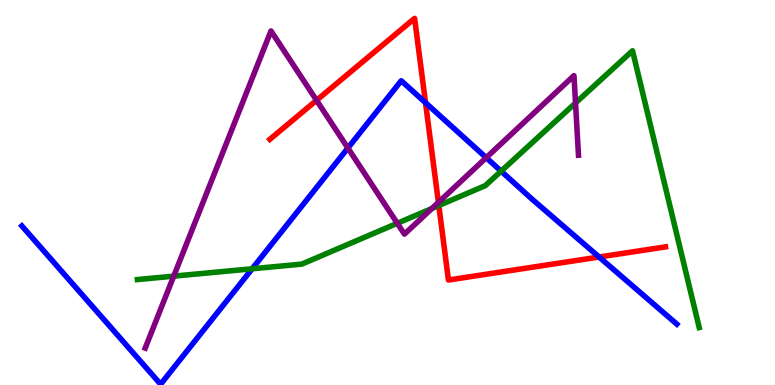[{'lines': ['blue', 'red'], 'intersections': [{'x': 5.49, 'y': 7.33}, {'x': 7.73, 'y': 3.32}]}, {'lines': ['green', 'red'], 'intersections': [{'x': 5.66, 'y': 4.66}]}, {'lines': ['purple', 'red'], 'intersections': [{'x': 4.08, 'y': 7.39}, {'x': 5.66, 'y': 4.74}]}, {'lines': ['blue', 'green'], 'intersections': [{'x': 3.25, 'y': 3.02}, {'x': 6.47, 'y': 5.55}]}, {'lines': ['blue', 'purple'], 'intersections': [{'x': 4.49, 'y': 6.15}, {'x': 6.27, 'y': 5.9}]}, {'lines': ['green', 'purple'], 'intersections': [{'x': 2.24, 'y': 2.83}, {'x': 5.13, 'y': 4.2}, {'x': 5.57, 'y': 4.58}, {'x': 7.43, 'y': 7.33}]}]